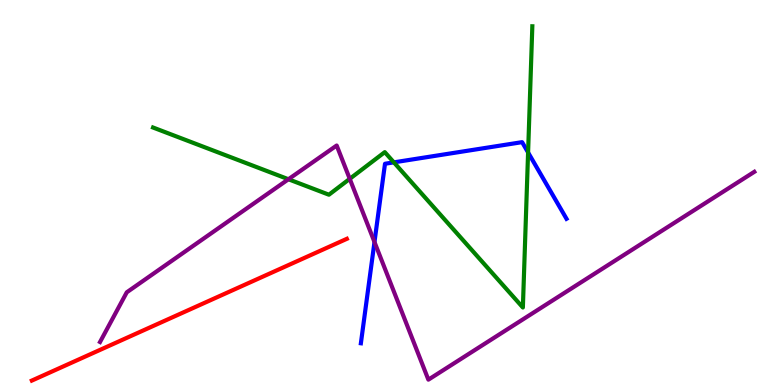[{'lines': ['blue', 'red'], 'intersections': []}, {'lines': ['green', 'red'], 'intersections': []}, {'lines': ['purple', 'red'], 'intersections': []}, {'lines': ['blue', 'green'], 'intersections': [{'x': 5.08, 'y': 5.78}, {'x': 6.81, 'y': 6.04}]}, {'lines': ['blue', 'purple'], 'intersections': [{'x': 4.83, 'y': 3.71}]}, {'lines': ['green', 'purple'], 'intersections': [{'x': 3.72, 'y': 5.34}, {'x': 4.51, 'y': 5.35}]}]